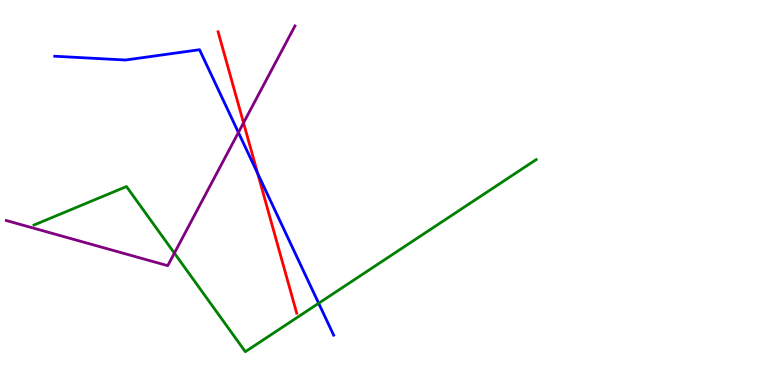[{'lines': ['blue', 'red'], 'intersections': [{'x': 3.32, 'y': 5.49}]}, {'lines': ['green', 'red'], 'intersections': []}, {'lines': ['purple', 'red'], 'intersections': [{'x': 3.14, 'y': 6.81}]}, {'lines': ['blue', 'green'], 'intersections': [{'x': 4.11, 'y': 2.12}]}, {'lines': ['blue', 'purple'], 'intersections': [{'x': 3.08, 'y': 6.56}]}, {'lines': ['green', 'purple'], 'intersections': [{'x': 2.25, 'y': 3.43}]}]